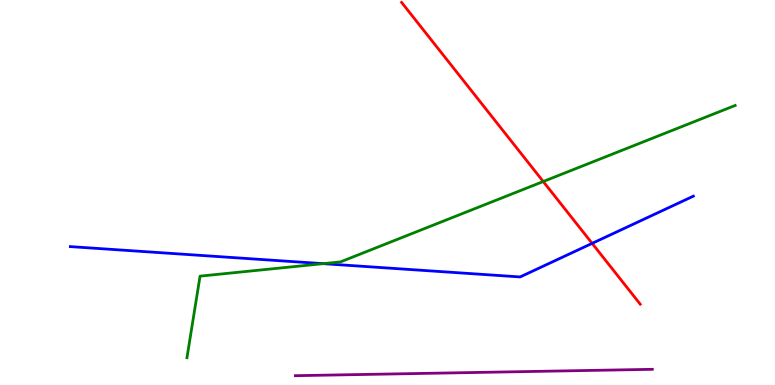[{'lines': ['blue', 'red'], 'intersections': [{'x': 7.64, 'y': 3.68}]}, {'lines': ['green', 'red'], 'intersections': [{'x': 7.01, 'y': 5.29}]}, {'lines': ['purple', 'red'], 'intersections': []}, {'lines': ['blue', 'green'], 'intersections': [{'x': 4.17, 'y': 3.15}]}, {'lines': ['blue', 'purple'], 'intersections': []}, {'lines': ['green', 'purple'], 'intersections': []}]